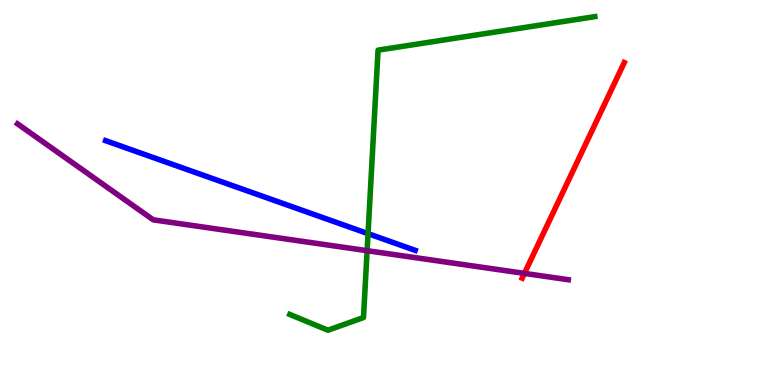[{'lines': ['blue', 'red'], 'intersections': []}, {'lines': ['green', 'red'], 'intersections': []}, {'lines': ['purple', 'red'], 'intersections': [{'x': 6.77, 'y': 2.9}]}, {'lines': ['blue', 'green'], 'intersections': [{'x': 4.75, 'y': 3.93}]}, {'lines': ['blue', 'purple'], 'intersections': []}, {'lines': ['green', 'purple'], 'intersections': [{'x': 4.74, 'y': 3.49}]}]